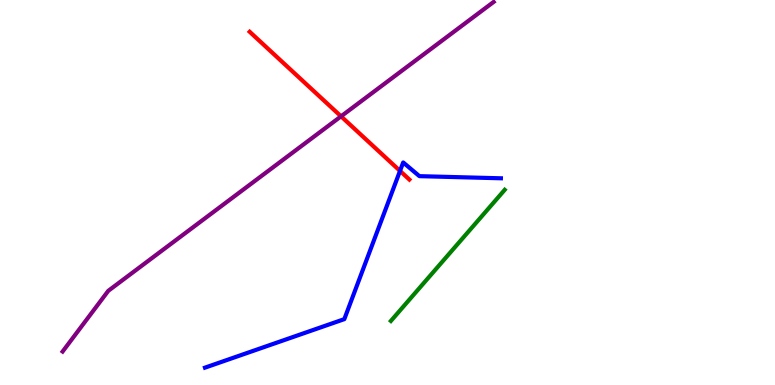[{'lines': ['blue', 'red'], 'intersections': [{'x': 5.16, 'y': 5.56}]}, {'lines': ['green', 'red'], 'intersections': []}, {'lines': ['purple', 'red'], 'intersections': [{'x': 4.4, 'y': 6.98}]}, {'lines': ['blue', 'green'], 'intersections': []}, {'lines': ['blue', 'purple'], 'intersections': []}, {'lines': ['green', 'purple'], 'intersections': []}]